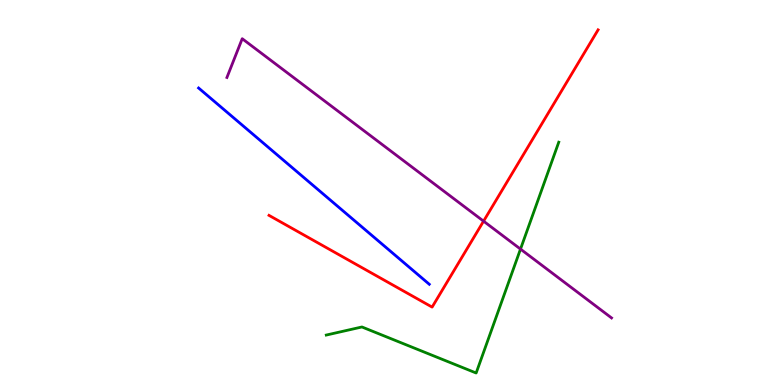[{'lines': ['blue', 'red'], 'intersections': []}, {'lines': ['green', 'red'], 'intersections': []}, {'lines': ['purple', 'red'], 'intersections': [{'x': 6.24, 'y': 4.26}]}, {'lines': ['blue', 'green'], 'intersections': []}, {'lines': ['blue', 'purple'], 'intersections': []}, {'lines': ['green', 'purple'], 'intersections': [{'x': 6.72, 'y': 3.53}]}]